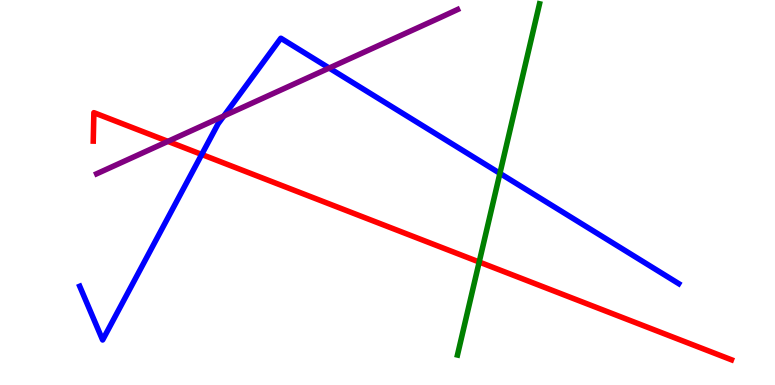[{'lines': ['blue', 'red'], 'intersections': [{'x': 2.6, 'y': 5.99}]}, {'lines': ['green', 'red'], 'intersections': [{'x': 6.18, 'y': 3.19}]}, {'lines': ['purple', 'red'], 'intersections': [{'x': 2.17, 'y': 6.33}]}, {'lines': ['blue', 'green'], 'intersections': [{'x': 6.45, 'y': 5.5}]}, {'lines': ['blue', 'purple'], 'intersections': [{'x': 2.89, 'y': 6.99}, {'x': 4.25, 'y': 8.23}]}, {'lines': ['green', 'purple'], 'intersections': []}]